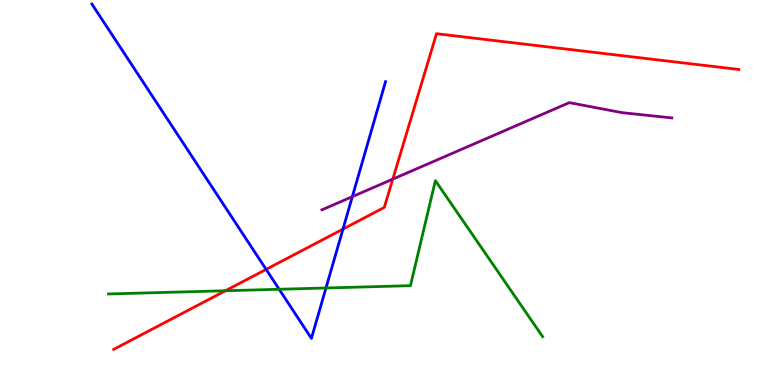[{'lines': ['blue', 'red'], 'intersections': [{'x': 3.43, 'y': 3.0}, {'x': 4.43, 'y': 4.05}]}, {'lines': ['green', 'red'], 'intersections': [{'x': 2.91, 'y': 2.45}]}, {'lines': ['purple', 'red'], 'intersections': [{'x': 5.07, 'y': 5.35}]}, {'lines': ['blue', 'green'], 'intersections': [{'x': 3.6, 'y': 2.49}, {'x': 4.21, 'y': 2.52}]}, {'lines': ['blue', 'purple'], 'intersections': [{'x': 4.55, 'y': 4.89}]}, {'lines': ['green', 'purple'], 'intersections': []}]